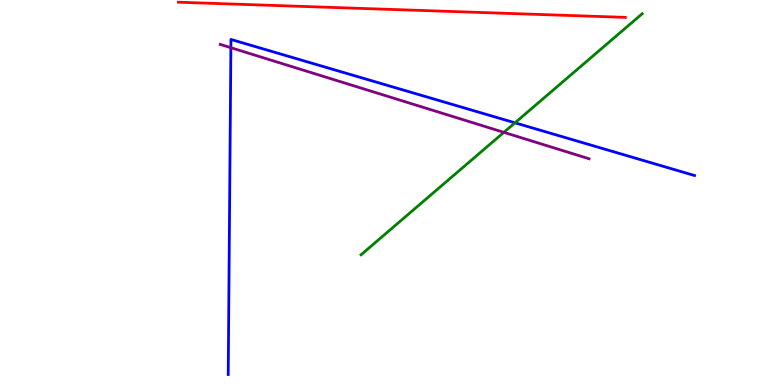[{'lines': ['blue', 'red'], 'intersections': []}, {'lines': ['green', 'red'], 'intersections': []}, {'lines': ['purple', 'red'], 'intersections': []}, {'lines': ['blue', 'green'], 'intersections': [{'x': 6.64, 'y': 6.81}]}, {'lines': ['blue', 'purple'], 'intersections': [{'x': 2.98, 'y': 8.76}]}, {'lines': ['green', 'purple'], 'intersections': [{'x': 6.5, 'y': 6.56}]}]